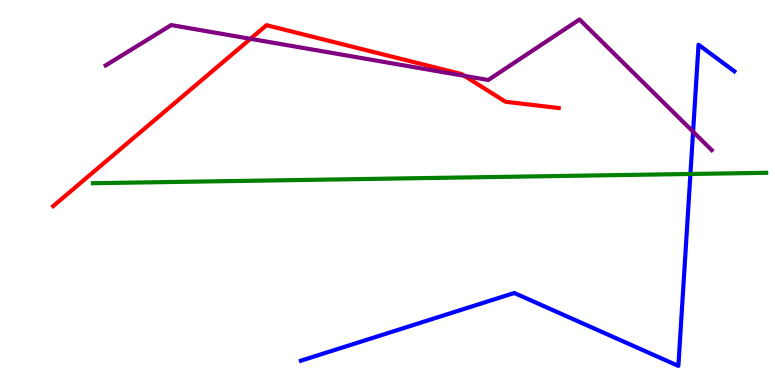[{'lines': ['blue', 'red'], 'intersections': []}, {'lines': ['green', 'red'], 'intersections': []}, {'lines': ['purple', 'red'], 'intersections': [{'x': 3.23, 'y': 8.99}, {'x': 5.99, 'y': 8.03}]}, {'lines': ['blue', 'green'], 'intersections': [{'x': 8.91, 'y': 5.48}]}, {'lines': ['blue', 'purple'], 'intersections': [{'x': 8.94, 'y': 6.58}]}, {'lines': ['green', 'purple'], 'intersections': []}]